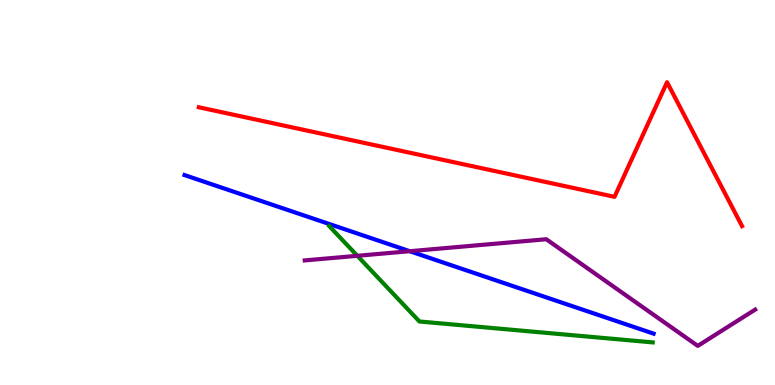[{'lines': ['blue', 'red'], 'intersections': []}, {'lines': ['green', 'red'], 'intersections': []}, {'lines': ['purple', 'red'], 'intersections': []}, {'lines': ['blue', 'green'], 'intersections': []}, {'lines': ['blue', 'purple'], 'intersections': [{'x': 5.29, 'y': 3.48}]}, {'lines': ['green', 'purple'], 'intersections': [{'x': 4.61, 'y': 3.36}]}]